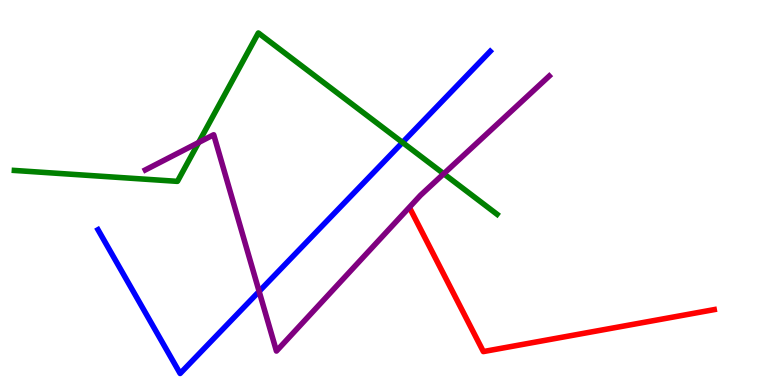[{'lines': ['blue', 'red'], 'intersections': []}, {'lines': ['green', 'red'], 'intersections': []}, {'lines': ['purple', 'red'], 'intersections': []}, {'lines': ['blue', 'green'], 'intersections': [{'x': 5.19, 'y': 6.3}]}, {'lines': ['blue', 'purple'], 'intersections': [{'x': 3.34, 'y': 2.43}]}, {'lines': ['green', 'purple'], 'intersections': [{'x': 2.56, 'y': 6.3}, {'x': 5.73, 'y': 5.49}]}]